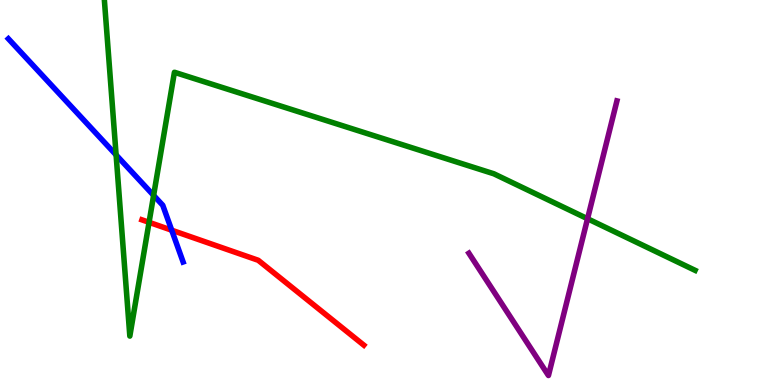[{'lines': ['blue', 'red'], 'intersections': [{'x': 2.22, 'y': 4.02}]}, {'lines': ['green', 'red'], 'intersections': [{'x': 1.92, 'y': 4.23}]}, {'lines': ['purple', 'red'], 'intersections': []}, {'lines': ['blue', 'green'], 'intersections': [{'x': 1.5, 'y': 5.98}, {'x': 1.98, 'y': 4.92}]}, {'lines': ['blue', 'purple'], 'intersections': []}, {'lines': ['green', 'purple'], 'intersections': [{'x': 7.58, 'y': 4.32}]}]